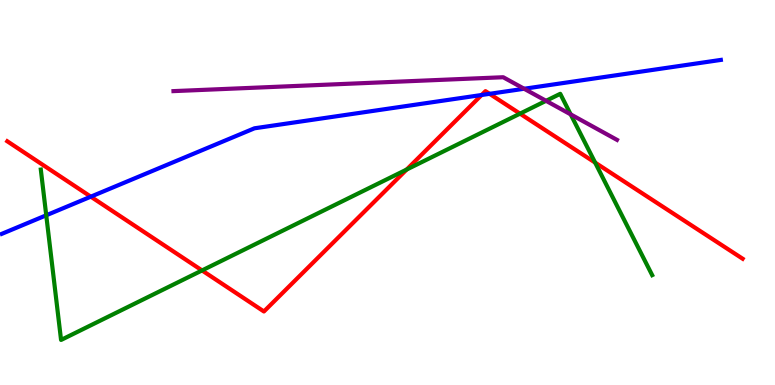[{'lines': ['blue', 'red'], 'intersections': [{'x': 1.17, 'y': 4.89}, {'x': 6.21, 'y': 7.53}, {'x': 6.32, 'y': 7.56}]}, {'lines': ['green', 'red'], 'intersections': [{'x': 2.61, 'y': 2.98}, {'x': 5.25, 'y': 5.6}, {'x': 6.71, 'y': 7.05}, {'x': 7.68, 'y': 5.78}]}, {'lines': ['purple', 'red'], 'intersections': []}, {'lines': ['blue', 'green'], 'intersections': [{'x': 0.597, 'y': 4.41}]}, {'lines': ['blue', 'purple'], 'intersections': [{'x': 6.76, 'y': 7.69}]}, {'lines': ['green', 'purple'], 'intersections': [{'x': 7.05, 'y': 7.38}, {'x': 7.36, 'y': 7.03}]}]